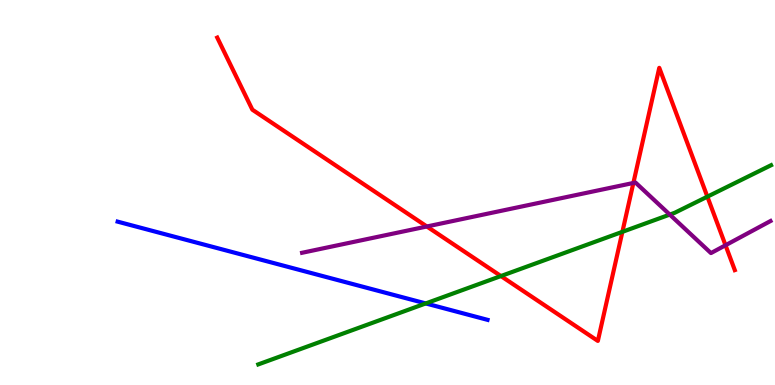[{'lines': ['blue', 'red'], 'intersections': []}, {'lines': ['green', 'red'], 'intersections': [{'x': 6.46, 'y': 2.83}, {'x': 8.03, 'y': 3.98}, {'x': 9.13, 'y': 4.89}]}, {'lines': ['purple', 'red'], 'intersections': [{'x': 5.51, 'y': 4.12}, {'x': 8.17, 'y': 5.25}, {'x': 9.36, 'y': 3.63}]}, {'lines': ['blue', 'green'], 'intersections': [{'x': 5.49, 'y': 2.12}]}, {'lines': ['blue', 'purple'], 'intersections': []}, {'lines': ['green', 'purple'], 'intersections': [{'x': 8.64, 'y': 4.43}]}]